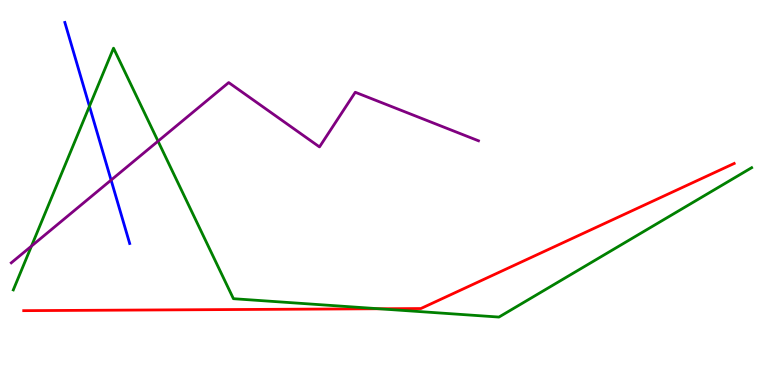[{'lines': ['blue', 'red'], 'intersections': []}, {'lines': ['green', 'red'], 'intersections': [{'x': 4.89, 'y': 1.98}]}, {'lines': ['purple', 'red'], 'intersections': []}, {'lines': ['blue', 'green'], 'intersections': [{'x': 1.15, 'y': 7.24}]}, {'lines': ['blue', 'purple'], 'intersections': [{'x': 1.43, 'y': 5.32}]}, {'lines': ['green', 'purple'], 'intersections': [{'x': 0.406, 'y': 3.61}, {'x': 2.04, 'y': 6.33}]}]